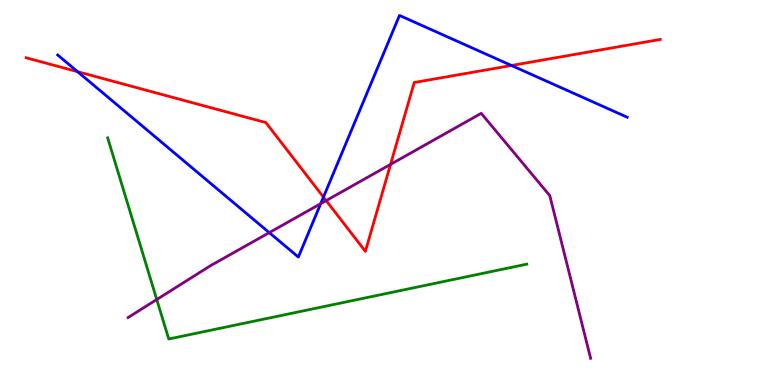[{'lines': ['blue', 'red'], 'intersections': [{'x': 1.0, 'y': 8.14}, {'x': 4.17, 'y': 4.88}, {'x': 6.6, 'y': 8.3}]}, {'lines': ['green', 'red'], 'intersections': []}, {'lines': ['purple', 'red'], 'intersections': [{'x': 4.21, 'y': 4.79}, {'x': 5.04, 'y': 5.73}]}, {'lines': ['blue', 'green'], 'intersections': []}, {'lines': ['blue', 'purple'], 'intersections': [{'x': 3.47, 'y': 3.96}, {'x': 4.14, 'y': 4.71}]}, {'lines': ['green', 'purple'], 'intersections': [{'x': 2.02, 'y': 2.22}]}]